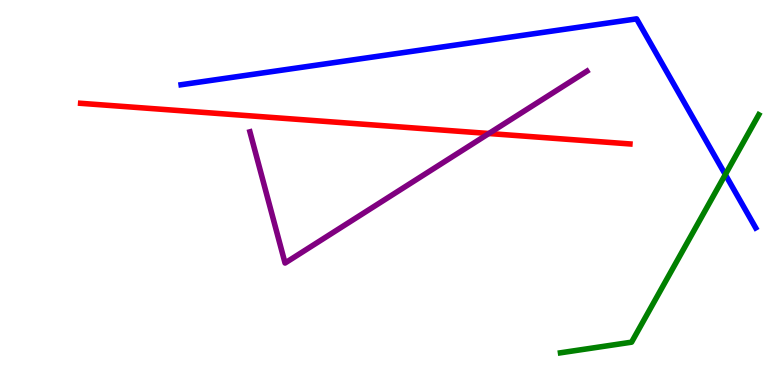[{'lines': ['blue', 'red'], 'intersections': []}, {'lines': ['green', 'red'], 'intersections': []}, {'lines': ['purple', 'red'], 'intersections': [{'x': 6.31, 'y': 6.53}]}, {'lines': ['blue', 'green'], 'intersections': [{'x': 9.36, 'y': 5.47}]}, {'lines': ['blue', 'purple'], 'intersections': []}, {'lines': ['green', 'purple'], 'intersections': []}]